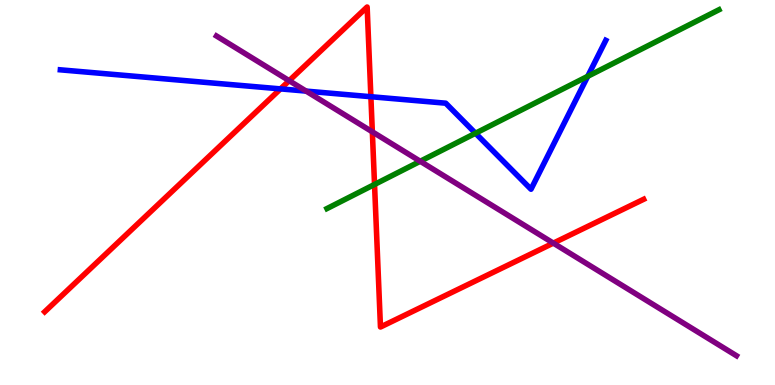[{'lines': ['blue', 'red'], 'intersections': [{'x': 3.62, 'y': 7.69}, {'x': 4.79, 'y': 7.49}]}, {'lines': ['green', 'red'], 'intersections': [{'x': 4.83, 'y': 5.21}]}, {'lines': ['purple', 'red'], 'intersections': [{'x': 3.73, 'y': 7.9}, {'x': 4.8, 'y': 6.58}, {'x': 7.14, 'y': 3.69}]}, {'lines': ['blue', 'green'], 'intersections': [{'x': 6.14, 'y': 6.54}, {'x': 7.58, 'y': 8.02}]}, {'lines': ['blue', 'purple'], 'intersections': [{'x': 3.95, 'y': 7.63}]}, {'lines': ['green', 'purple'], 'intersections': [{'x': 5.42, 'y': 5.81}]}]